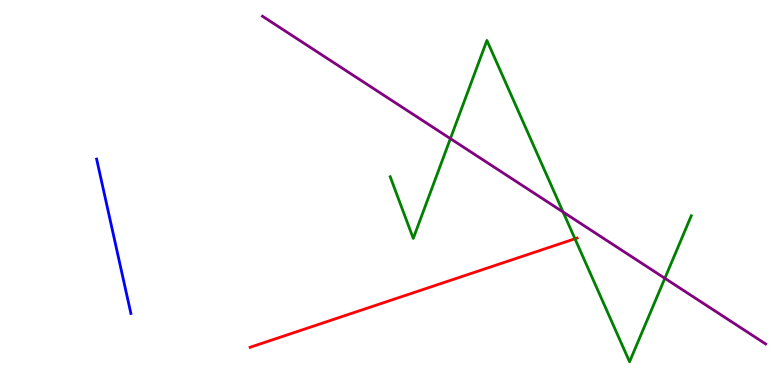[{'lines': ['blue', 'red'], 'intersections': []}, {'lines': ['green', 'red'], 'intersections': [{'x': 7.42, 'y': 3.8}]}, {'lines': ['purple', 'red'], 'intersections': []}, {'lines': ['blue', 'green'], 'intersections': []}, {'lines': ['blue', 'purple'], 'intersections': []}, {'lines': ['green', 'purple'], 'intersections': [{'x': 5.81, 'y': 6.4}, {'x': 7.27, 'y': 4.49}, {'x': 8.58, 'y': 2.77}]}]